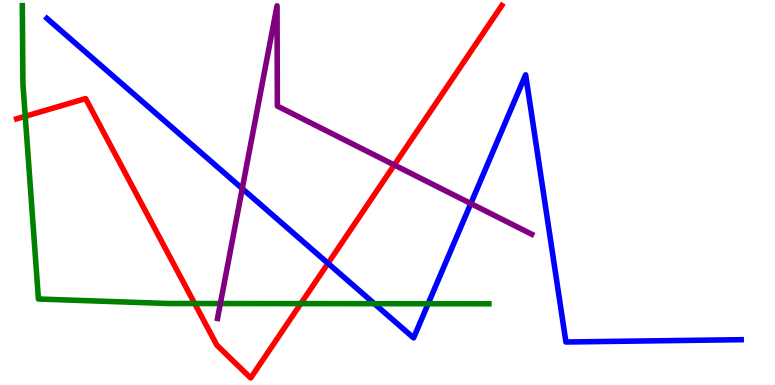[{'lines': ['blue', 'red'], 'intersections': [{'x': 4.23, 'y': 3.16}]}, {'lines': ['green', 'red'], 'intersections': [{'x': 0.326, 'y': 6.98}, {'x': 2.51, 'y': 2.12}, {'x': 3.88, 'y': 2.11}]}, {'lines': ['purple', 'red'], 'intersections': [{'x': 5.09, 'y': 5.71}]}, {'lines': ['blue', 'green'], 'intersections': [{'x': 4.83, 'y': 2.11}, {'x': 5.52, 'y': 2.11}]}, {'lines': ['blue', 'purple'], 'intersections': [{'x': 3.13, 'y': 5.1}, {'x': 6.07, 'y': 4.71}]}, {'lines': ['green', 'purple'], 'intersections': [{'x': 2.84, 'y': 2.12}]}]